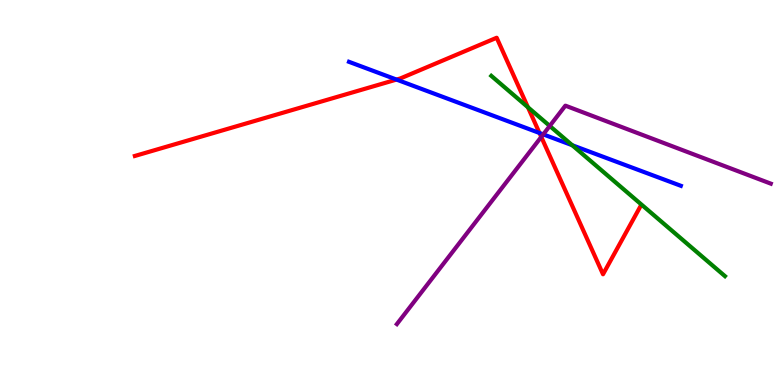[{'lines': ['blue', 'red'], 'intersections': [{'x': 5.12, 'y': 7.93}, {'x': 6.96, 'y': 6.55}]}, {'lines': ['green', 'red'], 'intersections': [{'x': 6.81, 'y': 7.21}]}, {'lines': ['purple', 'red'], 'intersections': [{'x': 6.98, 'y': 6.44}]}, {'lines': ['blue', 'green'], 'intersections': [{'x': 7.38, 'y': 6.23}]}, {'lines': ['blue', 'purple'], 'intersections': [{'x': 7.01, 'y': 6.51}]}, {'lines': ['green', 'purple'], 'intersections': [{'x': 7.09, 'y': 6.73}]}]